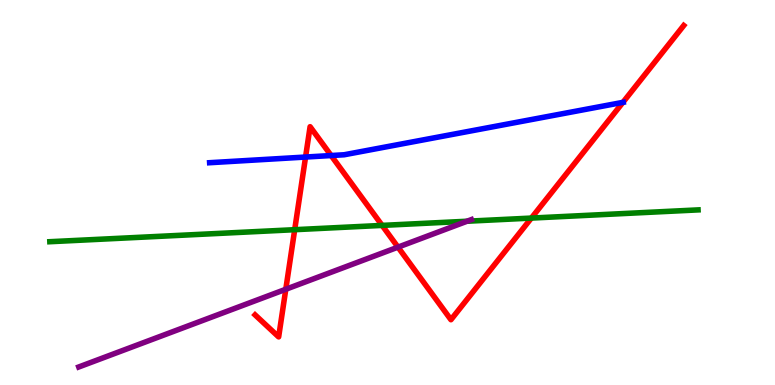[{'lines': ['blue', 'red'], 'intersections': [{'x': 3.94, 'y': 5.92}, {'x': 4.27, 'y': 5.96}, {'x': 8.04, 'y': 7.34}]}, {'lines': ['green', 'red'], 'intersections': [{'x': 3.8, 'y': 4.03}, {'x': 4.93, 'y': 4.15}, {'x': 6.86, 'y': 4.34}]}, {'lines': ['purple', 'red'], 'intersections': [{'x': 3.69, 'y': 2.49}, {'x': 5.14, 'y': 3.58}]}, {'lines': ['blue', 'green'], 'intersections': []}, {'lines': ['blue', 'purple'], 'intersections': []}, {'lines': ['green', 'purple'], 'intersections': [{'x': 6.03, 'y': 4.25}]}]